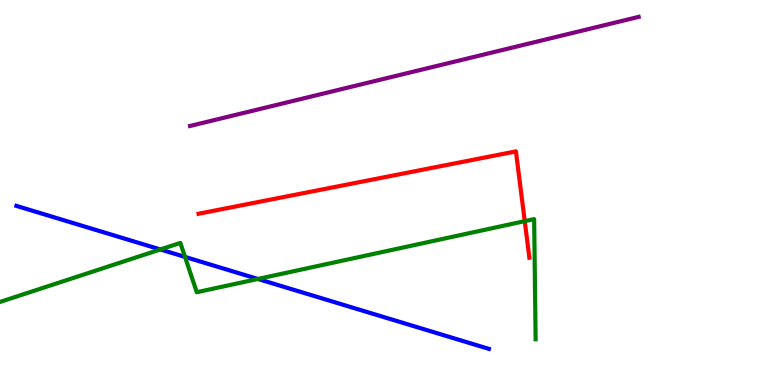[{'lines': ['blue', 'red'], 'intersections': []}, {'lines': ['green', 'red'], 'intersections': [{'x': 6.77, 'y': 4.26}]}, {'lines': ['purple', 'red'], 'intersections': []}, {'lines': ['blue', 'green'], 'intersections': [{'x': 2.07, 'y': 3.52}, {'x': 2.39, 'y': 3.33}, {'x': 3.33, 'y': 2.75}]}, {'lines': ['blue', 'purple'], 'intersections': []}, {'lines': ['green', 'purple'], 'intersections': []}]